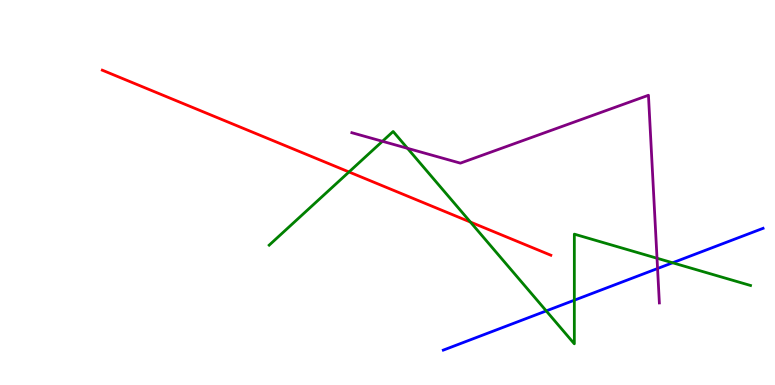[{'lines': ['blue', 'red'], 'intersections': []}, {'lines': ['green', 'red'], 'intersections': [{'x': 4.5, 'y': 5.53}, {'x': 6.07, 'y': 4.23}]}, {'lines': ['purple', 'red'], 'intersections': []}, {'lines': ['blue', 'green'], 'intersections': [{'x': 7.05, 'y': 1.92}, {'x': 7.41, 'y': 2.2}, {'x': 8.68, 'y': 3.17}]}, {'lines': ['blue', 'purple'], 'intersections': [{'x': 8.48, 'y': 3.03}]}, {'lines': ['green', 'purple'], 'intersections': [{'x': 4.93, 'y': 6.33}, {'x': 5.26, 'y': 6.15}, {'x': 8.48, 'y': 3.29}]}]